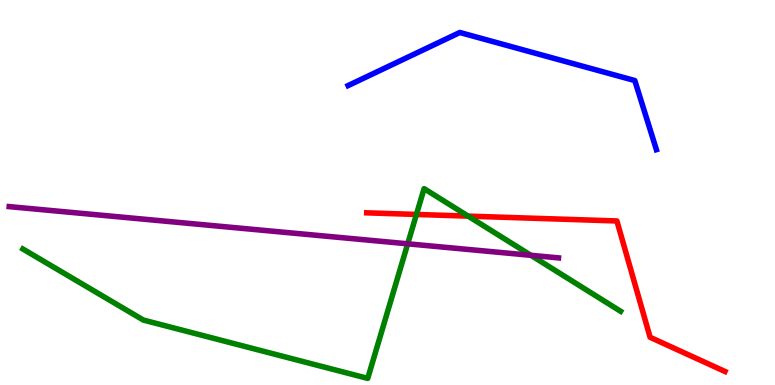[{'lines': ['blue', 'red'], 'intersections': []}, {'lines': ['green', 'red'], 'intersections': [{'x': 5.37, 'y': 4.43}, {'x': 6.04, 'y': 4.39}]}, {'lines': ['purple', 'red'], 'intersections': []}, {'lines': ['blue', 'green'], 'intersections': []}, {'lines': ['blue', 'purple'], 'intersections': []}, {'lines': ['green', 'purple'], 'intersections': [{'x': 5.26, 'y': 3.67}, {'x': 6.85, 'y': 3.37}]}]